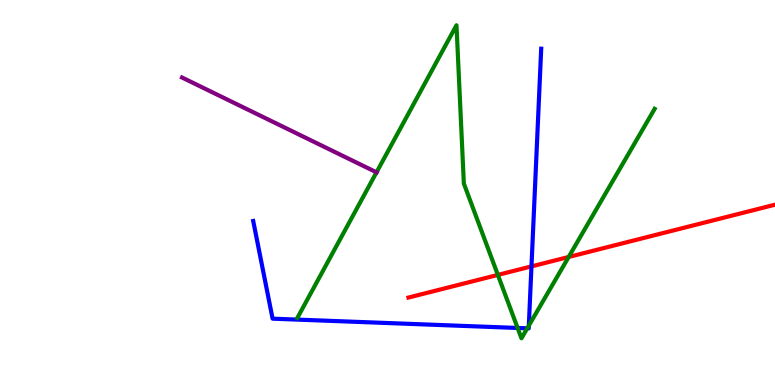[{'lines': ['blue', 'red'], 'intersections': [{'x': 6.86, 'y': 3.08}]}, {'lines': ['green', 'red'], 'intersections': [{'x': 6.42, 'y': 2.86}, {'x': 7.34, 'y': 3.33}]}, {'lines': ['purple', 'red'], 'intersections': []}, {'lines': ['blue', 'green'], 'intersections': [{'x': 6.68, 'y': 1.48}, {'x': 6.8, 'y': 1.47}, {'x': 6.82, 'y': 1.54}]}, {'lines': ['blue', 'purple'], 'intersections': []}, {'lines': ['green', 'purple'], 'intersections': [{'x': 4.86, 'y': 5.52}]}]